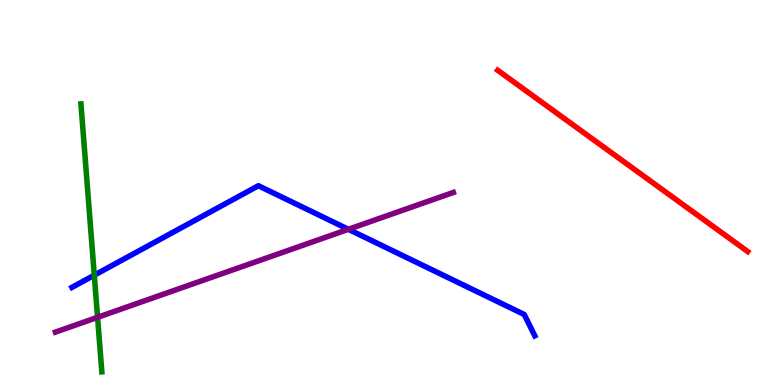[{'lines': ['blue', 'red'], 'intersections': []}, {'lines': ['green', 'red'], 'intersections': []}, {'lines': ['purple', 'red'], 'intersections': []}, {'lines': ['blue', 'green'], 'intersections': [{'x': 1.22, 'y': 2.85}]}, {'lines': ['blue', 'purple'], 'intersections': [{'x': 4.5, 'y': 4.04}]}, {'lines': ['green', 'purple'], 'intersections': [{'x': 1.26, 'y': 1.76}]}]